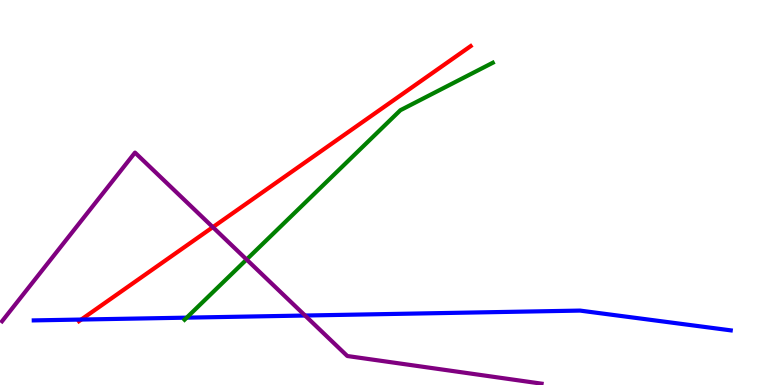[{'lines': ['blue', 'red'], 'intersections': [{'x': 1.05, 'y': 1.7}]}, {'lines': ['green', 'red'], 'intersections': []}, {'lines': ['purple', 'red'], 'intersections': [{'x': 2.75, 'y': 4.1}]}, {'lines': ['blue', 'green'], 'intersections': [{'x': 2.41, 'y': 1.75}]}, {'lines': ['blue', 'purple'], 'intersections': [{'x': 3.94, 'y': 1.8}]}, {'lines': ['green', 'purple'], 'intersections': [{'x': 3.18, 'y': 3.26}]}]